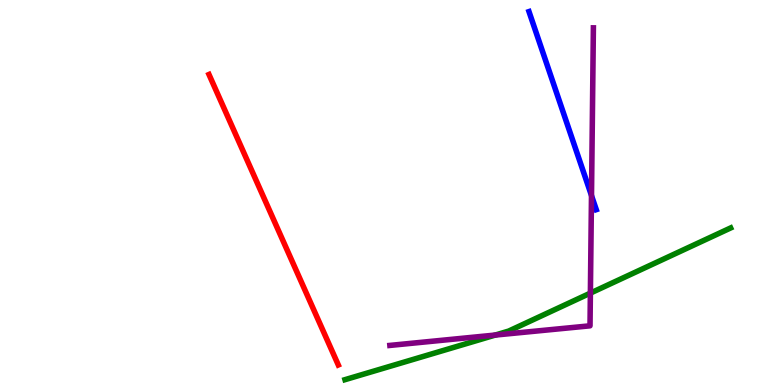[{'lines': ['blue', 'red'], 'intersections': []}, {'lines': ['green', 'red'], 'intersections': []}, {'lines': ['purple', 'red'], 'intersections': []}, {'lines': ['blue', 'green'], 'intersections': []}, {'lines': ['blue', 'purple'], 'intersections': [{'x': 7.63, 'y': 4.92}]}, {'lines': ['green', 'purple'], 'intersections': [{'x': 6.39, 'y': 1.3}, {'x': 7.62, 'y': 2.39}]}]